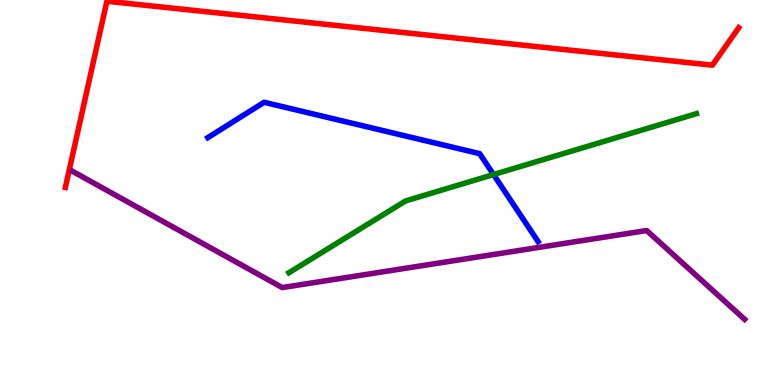[{'lines': ['blue', 'red'], 'intersections': []}, {'lines': ['green', 'red'], 'intersections': []}, {'lines': ['purple', 'red'], 'intersections': []}, {'lines': ['blue', 'green'], 'intersections': [{'x': 6.37, 'y': 5.47}]}, {'lines': ['blue', 'purple'], 'intersections': []}, {'lines': ['green', 'purple'], 'intersections': []}]